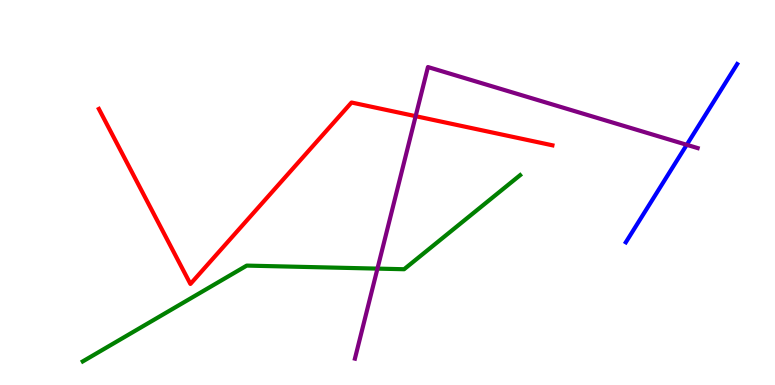[{'lines': ['blue', 'red'], 'intersections': []}, {'lines': ['green', 'red'], 'intersections': []}, {'lines': ['purple', 'red'], 'intersections': [{'x': 5.36, 'y': 6.98}]}, {'lines': ['blue', 'green'], 'intersections': []}, {'lines': ['blue', 'purple'], 'intersections': [{'x': 8.86, 'y': 6.24}]}, {'lines': ['green', 'purple'], 'intersections': [{'x': 4.87, 'y': 3.02}]}]